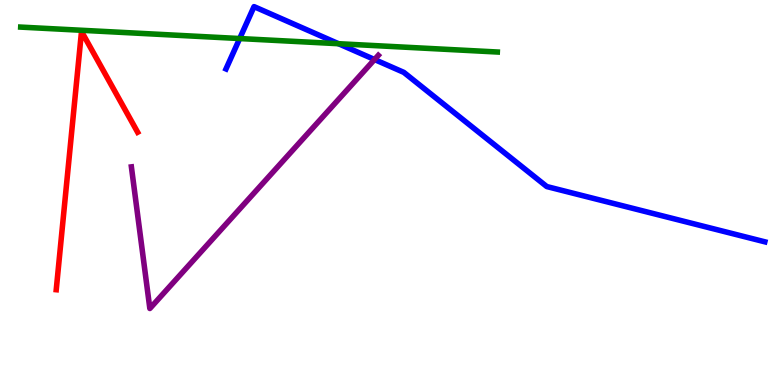[{'lines': ['blue', 'red'], 'intersections': []}, {'lines': ['green', 'red'], 'intersections': []}, {'lines': ['purple', 'red'], 'intersections': []}, {'lines': ['blue', 'green'], 'intersections': [{'x': 3.09, 'y': 9.0}, {'x': 4.37, 'y': 8.86}]}, {'lines': ['blue', 'purple'], 'intersections': [{'x': 4.83, 'y': 8.45}]}, {'lines': ['green', 'purple'], 'intersections': []}]